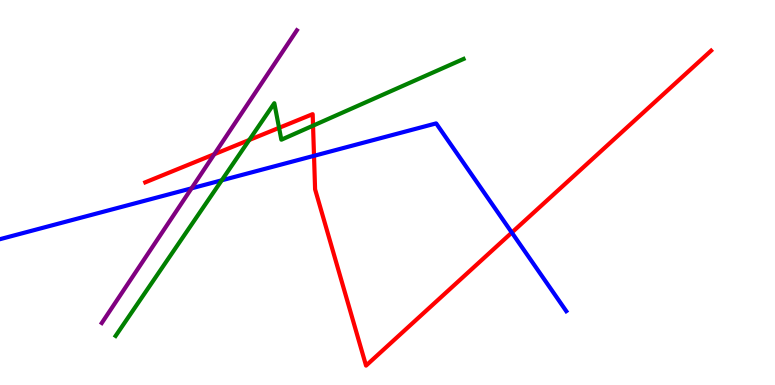[{'lines': ['blue', 'red'], 'intersections': [{'x': 4.05, 'y': 5.95}, {'x': 6.6, 'y': 3.96}]}, {'lines': ['green', 'red'], 'intersections': [{'x': 3.22, 'y': 6.36}, {'x': 3.6, 'y': 6.68}, {'x': 4.04, 'y': 6.74}]}, {'lines': ['purple', 'red'], 'intersections': [{'x': 2.76, 'y': 5.99}]}, {'lines': ['blue', 'green'], 'intersections': [{'x': 2.86, 'y': 5.32}]}, {'lines': ['blue', 'purple'], 'intersections': [{'x': 2.47, 'y': 5.11}]}, {'lines': ['green', 'purple'], 'intersections': []}]